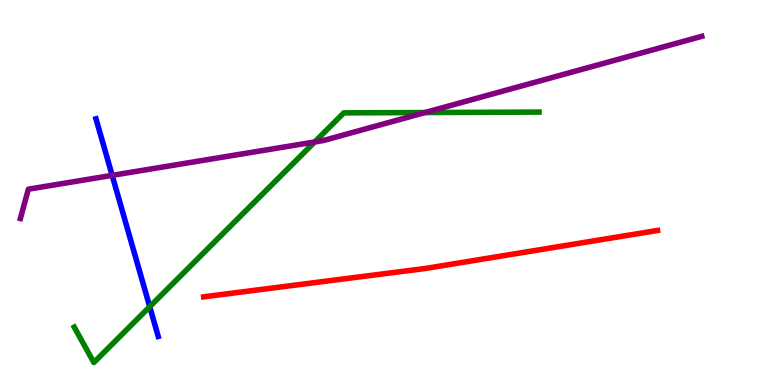[{'lines': ['blue', 'red'], 'intersections': []}, {'lines': ['green', 'red'], 'intersections': []}, {'lines': ['purple', 'red'], 'intersections': []}, {'lines': ['blue', 'green'], 'intersections': [{'x': 1.93, 'y': 2.03}]}, {'lines': ['blue', 'purple'], 'intersections': [{'x': 1.45, 'y': 5.45}]}, {'lines': ['green', 'purple'], 'intersections': [{'x': 4.06, 'y': 6.31}, {'x': 5.48, 'y': 7.08}]}]